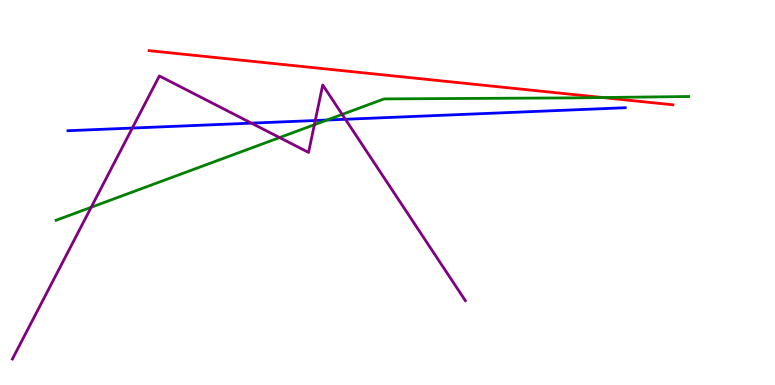[{'lines': ['blue', 'red'], 'intersections': []}, {'lines': ['green', 'red'], 'intersections': [{'x': 7.77, 'y': 7.47}]}, {'lines': ['purple', 'red'], 'intersections': []}, {'lines': ['blue', 'green'], 'intersections': [{'x': 4.22, 'y': 6.88}]}, {'lines': ['blue', 'purple'], 'intersections': [{'x': 1.71, 'y': 6.67}, {'x': 3.24, 'y': 6.8}, {'x': 4.07, 'y': 6.87}, {'x': 4.46, 'y': 6.9}]}, {'lines': ['green', 'purple'], 'intersections': [{'x': 1.18, 'y': 4.62}, {'x': 3.61, 'y': 6.43}, {'x': 4.06, 'y': 6.76}, {'x': 4.42, 'y': 7.03}]}]